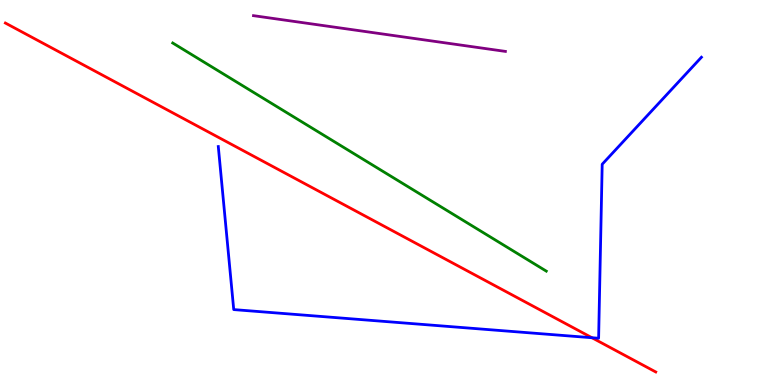[{'lines': ['blue', 'red'], 'intersections': [{'x': 7.64, 'y': 1.23}]}, {'lines': ['green', 'red'], 'intersections': []}, {'lines': ['purple', 'red'], 'intersections': []}, {'lines': ['blue', 'green'], 'intersections': []}, {'lines': ['blue', 'purple'], 'intersections': []}, {'lines': ['green', 'purple'], 'intersections': []}]